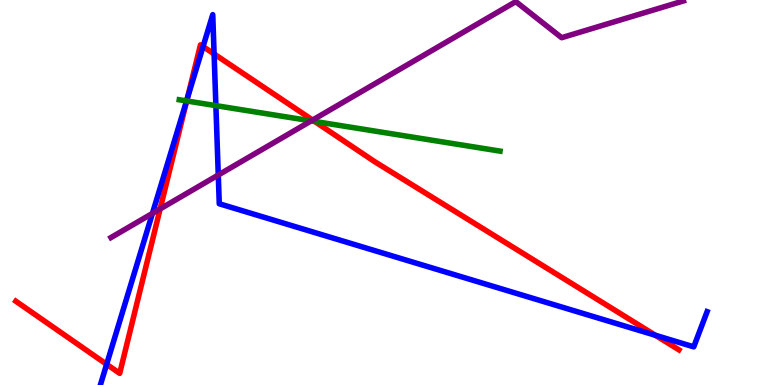[{'lines': ['blue', 'red'], 'intersections': [{'x': 1.38, 'y': 0.538}, {'x': 2.42, 'y': 7.44}, {'x': 2.62, 'y': 8.79}, {'x': 2.76, 'y': 8.6}, {'x': 8.46, 'y': 1.29}]}, {'lines': ['green', 'red'], 'intersections': [{'x': 2.41, 'y': 7.38}, {'x': 4.06, 'y': 6.85}]}, {'lines': ['purple', 'red'], 'intersections': [{'x': 2.07, 'y': 4.57}, {'x': 4.03, 'y': 6.88}]}, {'lines': ['blue', 'green'], 'intersections': [{'x': 2.41, 'y': 7.38}, {'x': 2.79, 'y': 7.26}]}, {'lines': ['blue', 'purple'], 'intersections': [{'x': 1.97, 'y': 4.46}, {'x': 2.82, 'y': 5.45}]}, {'lines': ['green', 'purple'], 'intersections': [{'x': 4.01, 'y': 6.86}]}]